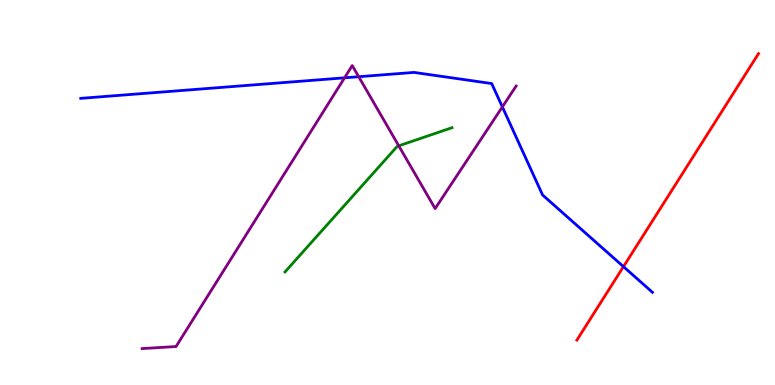[{'lines': ['blue', 'red'], 'intersections': [{'x': 8.04, 'y': 3.07}]}, {'lines': ['green', 'red'], 'intersections': []}, {'lines': ['purple', 'red'], 'intersections': []}, {'lines': ['blue', 'green'], 'intersections': []}, {'lines': ['blue', 'purple'], 'intersections': [{'x': 4.45, 'y': 7.98}, {'x': 4.63, 'y': 8.01}, {'x': 6.48, 'y': 7.22}]}, {'lines': ['green', 'purple'], 'intersections': [{'x': 5.15, 'y': 6.21}]}]